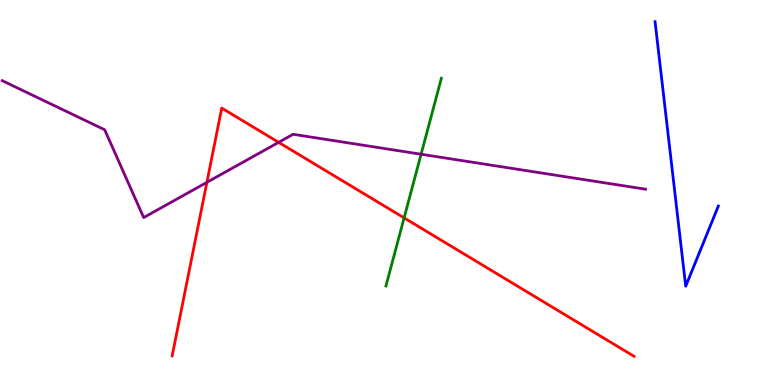[{'lines': ['blue', 'red'], 'intersections': []}, {'lines': ['green', 'red'], 'intersections': [{'x': 5.21, 'y': 4.34}]}, {'lines': ['purple', 'red'], 'intersections': [{'x': 2.67, 'y': 5.26}, {'x': 3.6, 'y': 6.3}]}, {'lines': ['blue', 'green'], 'intersections': []}, {'lines': ['blue', 'purple'], 'intersections': []}, {'lines': ['green', 'purple'], 'intersections': [{'x': 5.43, 'y': 5.99}]}]